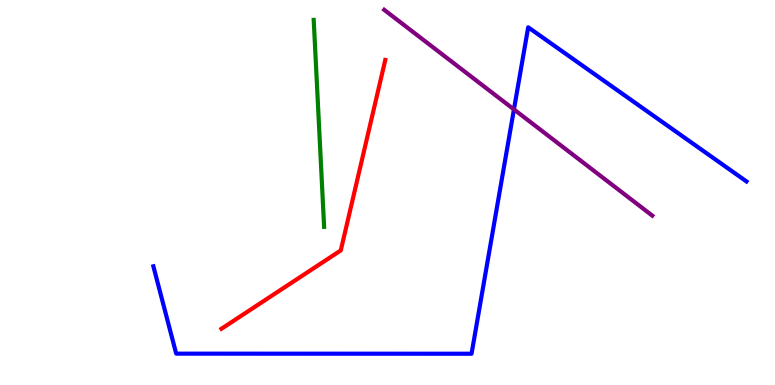[{'lines': ['blue', 'red'], 'intersections': []}, {'lines': ['green', 'red'], 'intersections': []}, {'lines': ['purple', 'red'], 'intersections': []}, {'lines': ['blue', 'green'], 'intersections': []}, {'lines': ['blue', 'purple'], 'intersections': [{'x': 6.63, 'y': 7.16}]}, {'lines': ['green', 'purple'], 'intersections': []}]